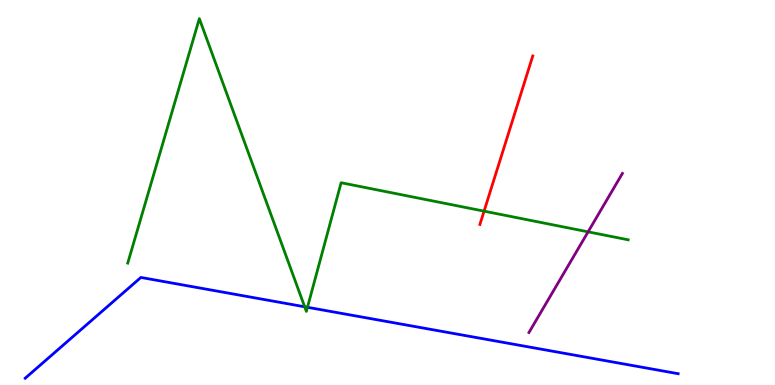[{'lines': ['blue', 'red'], 'intersections': []}, {'lines': ['green', 'red'], 'intersections': [{'x': 6.25, 'y': 4.52}]}, {'lines': ['purple', 'red'], 'intersections': []}, {'lines': ['blue', 'green'], 'intersections': [{'x': 3.93, 'y': 2.03}, {'x': 3.97, 'y': 2.02}]}, {'lines': ['blue', 'purple'], 'intersections': []}, {'lines': ['green', 'purple'], 'intersections': [{'x': 7.59, 'y': 3.98}]}]